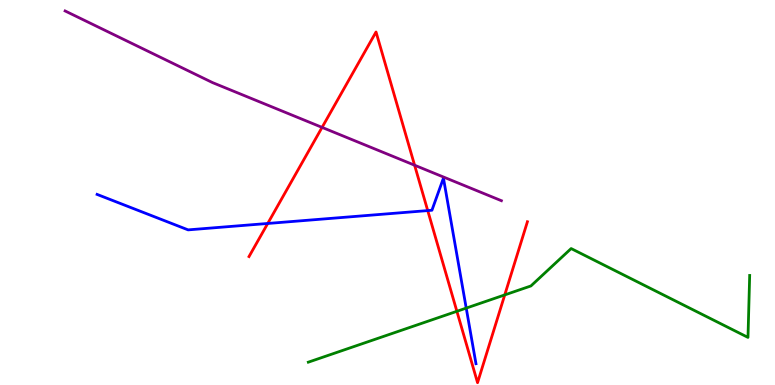[{'lines': ['blue', 'red'], 'intersections': [{'x': 3.45, 'y': 4.2}, {'x': 5.52, 'y': 4.53}]}, {'lines': ['green', 'red'], 'intersections': [{'x': 5.9, 'y': 1.91}, {'x': 6.51, 'y': 2.34}]}, {'lines': ['purple', 'red'], 'intersections': [{'x': 4.16, 'y': 6.69}, {'x': 5.35, 'y': 5.71}]}, {'lines': ['blue', 'green'], 'intersections': [{'x': 6.02, 'y': 2.0}]}, {'lines': ['blue', 'purple'], 'intersections': []}, {'lines': ['green', 'purple'], 'intersections': []}]